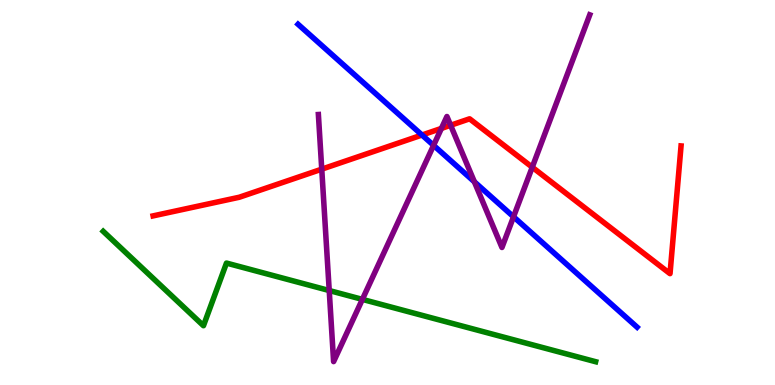[{'lines': ['blue', 'red'], 'intersections': [{'x': 5.45, 'y': 6.49}]}, {'lines': ['green', 'red'], 'intersections': []}, {'lines': ['purple', 'red'], 'intersections': [{'x': 4.15, 'y': 5.61}, {'x': 5.7, 'y': 6.66}, {'x': 5.81, 'y': 6.75}, {'x': 6.87, 'y': 5.66}]}, {'lines': ['blue', 'green'], 'intersections': []}, {'lines': ['blue', 'purple'], 'intersections': [{'x': 5.59, 'y': 6.22}, {'x': 6.12, 'y': 5.28}, {'x': 6.63, 'y': 4.37}]}, {'lines': ['green', 'purple'], 'intersections': [{'x': 4.25, 'y': 2.45}, {'x': 4.68, 'y': 2.22}]}]